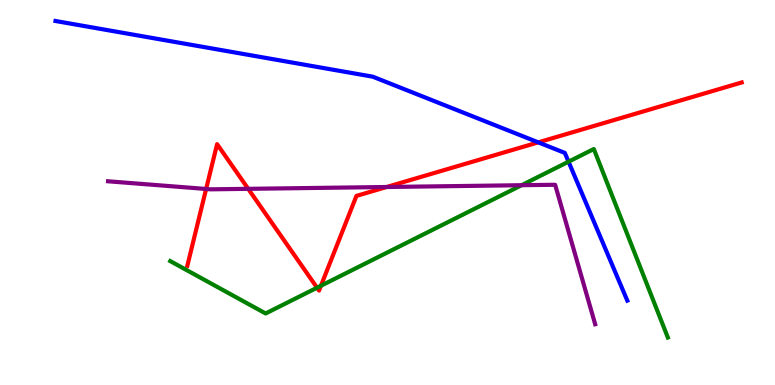[{'lines': ['blue', 'red'], 'intersections': [{'x': 6.95, 'y': 6.3}]}, {'lines': ['green', 'red'], 'intersections': [{'x': 4.09, 'y': 2.53}, {'x': 4.14, 'y': 2.58}]}, {'lines': ['purple', 'red'], 'intersections': [{'x': 2.66, 'y': 5.09}, {'x': 3.2, 'y': 5.1}, {'x': 4.99, 'y': 5.14}]}, {'lines': ['blue', 'green'], 'intersections': [{'x': 7.34, 'y': 5.8}]}, {'lines': ['blue', 'purple'], 'intersections': []}, {'lines': ['green', 'purple'], 'intersections': [{'x': 6.73, 'y': 5.19}]}]